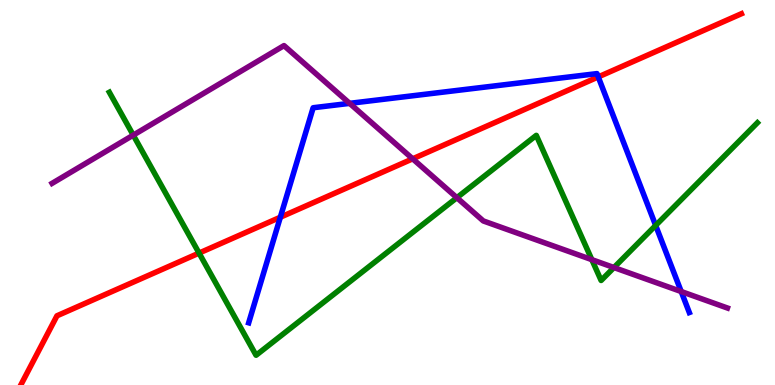[{'lines': ['blue', 'red'], 'intersections': [{'x': 3.62, 'y': 4.36}, {'x': 7.72, 'y': 8.0}]}, {'lines': ['green', 'red'], 'intersections': [{'x': 2.57, 'y': 3.43}]}, {'lines': ['purple', 'red'], 'intersections': [{'x': 5.32, 'y': 5.87}]}, {'lines': ['blue', 'green'], 'intersections': [{'x': 8.46, 'y': 4.14}]}, {'lines': ['blue', 'purple'], 'intersections': [{'x': 4.51, 'y': 7.32}, {'x': 8.79, 'y': 2.43}]}, {'lines': ['green', 'purple'], 'intersections': [{'x': 1.72, 'y': 6.49}, {'x': 5.9, 'y': 4.87}, {'x': 7.64, 'y': 3.26}, {'x': 7.92, 'y': 3.05}]}]